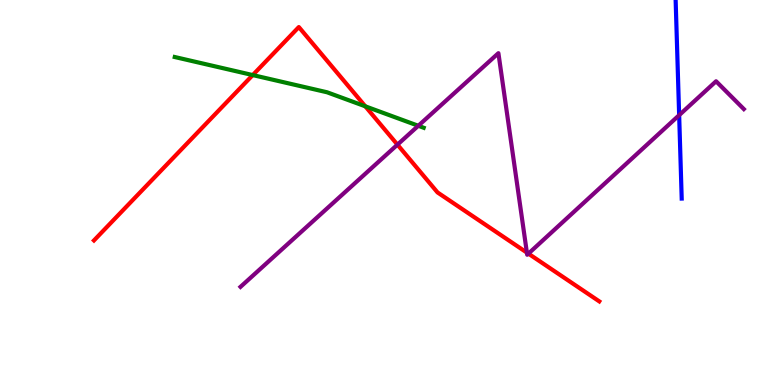[{'lines': ['blue', 'red'], 'intersections': []}, {'lines': ['green', 'red'], 'intersections': [{'x': 3.26, 'y': 8.05}, {'x': 4.71, 'y': 7.24}]}, {'lines': ['purple', 'red'], 'intersections': [{'x': 5.13, 'y': 6.24}, {'x': 6.8, 'y': 3.44}, {'x': 6.82, 'y': 3.41}]}, {'lines': ['blue', 'green'], 'intersections': []}, {'lines': ['blue', 'purple'], 'intersections': [{'x': 8.76, 'y': 7.01}]}, {'lines': ['green', 'purple'], 'intersections': [{'x': 5.4, 'y': 6.73}]}]